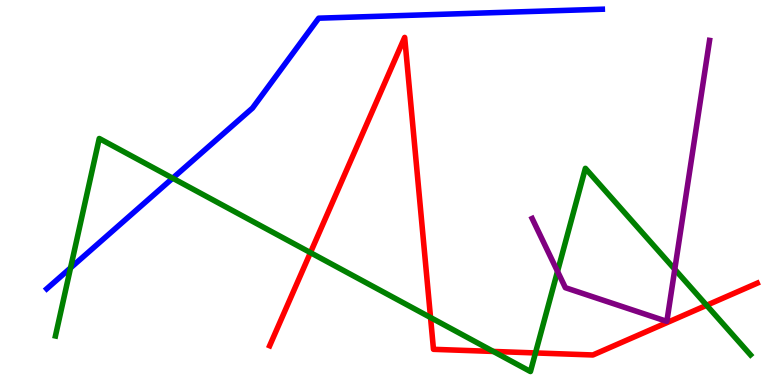[{'lines': ['blue', 'red'], 'intersections': []}, {'lines': ['green', 'red'], 'intersections': [{'x': 4.01, 'y': 3.44}, {'x': 5.56, 'y': 1.75}, {'x': 6.37, 'y': 0.872}, {'x': 6.91, 'y': 0.833}, {'x': 9.12, 'y': 2.07}]}, {'lines': ['purple', 'red'], 'intersections': []}, {'lines': ['blue', 'green'], 'intersections': [{'x': 0.91, 'y': 3.04}, {'x': 2.23, 'y': 5.37}]}, {'lines': ['blue', 'purple'], 'intersections': []}, {'lines': ['green', 'purple'], 'intersections': [{'x': 7.19, 'y': 2.95}, {'x': 8.71, 'y': 3.0}]}]